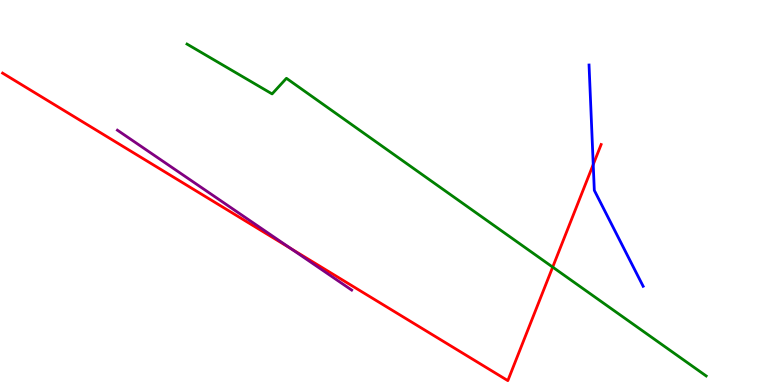[{'lines': ['blue', 'red'], 'intersections': [{'x': 7.65, 'y': 5.73}]}, {'lines': ['green', 'red'], 'intersections': [{'x': 7.13, 'y': 3.06}]}, {'lines': ['purple', 'red'], 'intersections': [{'x': 3.75, 'y': 3.54}]}, {'lines': ['blue', 'green'], 'intersections': []}, {'lines': ['blue', 'purple'], 'intersections': []}, {'lines': ['green', 'purple'], 'intersections': []}]